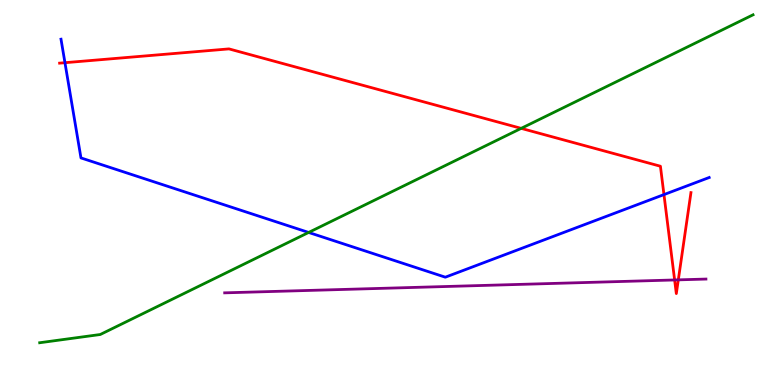[{'lines': ['blue', 'red'], 'intersections': [{'x': 0.838, 'y': 8.37}, {'x': 8.57, 'y': 4.95}]}, {'lines': ['green', 'red'], 'intersections': [{'x': 6.72, 'y': 6.67}]}, {'lines': ['purple', 'red'], 'intersections': [{'x': 8.7, 'y': 2.73}, {'x': 8.75, 'y': 2.73}]}, {'lines': ['blue', 'green'], 'intersections': [{'x': 3.98, 'y': 3.96}]}, {'lines': ['blue', 'purple'], 'intersections': []}, {'lines': ['green', 'purple'], 'intersections': []}]